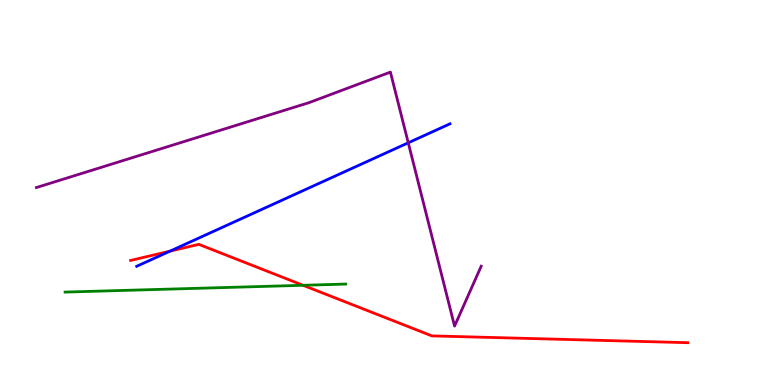[{'lines': ['blue', 'red'], 'intersections': [{'x': 2.19, 'y': 3.48}]}, {'lines': ['green', 'red'], 'intersections': [{'x': 3.91, 'y': 2.59}]}, {'lines': ['purple', 'red'], 'intersections': []}, {'lines': ['blue', 'green'], 'intersections': []}, {'lines': ['blue', 'purple'], 'intersections': [{'x': 5.27, 'y': 6.29}]}, {'lines': ['green', 'purple'], 'intersections': []}]